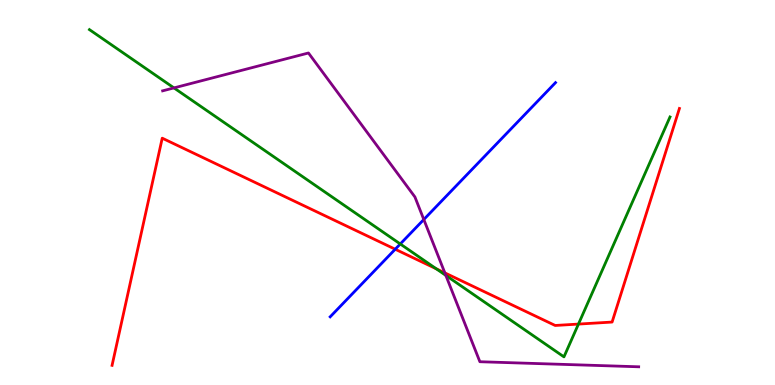[{'lines': ['blue', 'red'], 'intersections': [{'x': 5.1, 'y': 3.53}]}, {'lines': ['green', 'red'], 'intersections': [{'x': 5.63, 'y': 3.02}, {'x': 7.46, 'y': 1.58}]}, {'lines': ['purple', 'red'], 'intersections': [{'x': 5.74, 'y': 2.91}]}, {'lines': ['blue', 'green'], 'intersections': [{'x': 5.16, 'y': 3.66}]}, {'lines': ['blue', 'purple'], 'intersections': [{'x': 5.47, 'y': 4.3}]}, {'lines': ['green', 'purple'], 'intersections': [{'x': 2.24, 'y': 7.72}, {'x': 5.75, 'y': 2.85}]}]